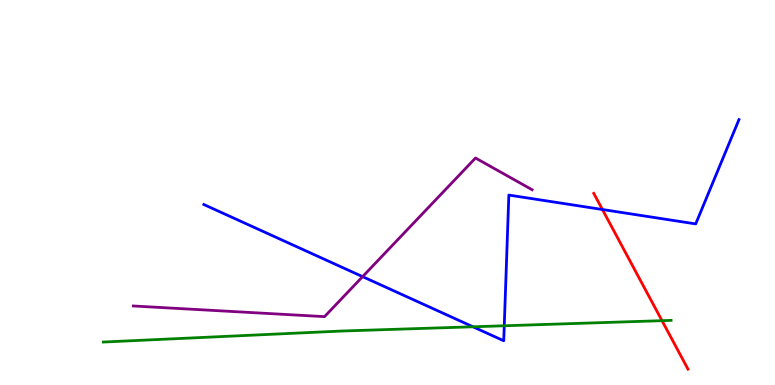[{'lines': ['blue', 'red'], 'intersections': [{'x': 7.77, 'y': 4.56}]}, {'lines': ['green', 'red'], 'intersections': [{'x': 8.54, 'y': 1.67}]}, {'lines': ['purple', 'red'], 'intersections': []}, {'lines': ['blue', 'green'], 'intersections': [{'x': 6.1, 'y': 1.51}, {'x': 6.51, 'y': 1.54}]}, {'lines': ['blue', 'purple'], 'intersections': [{'x': 4.68, 'y': 2.81}]}, {'lines': ['green', 'purple'], 'intersections': []}]